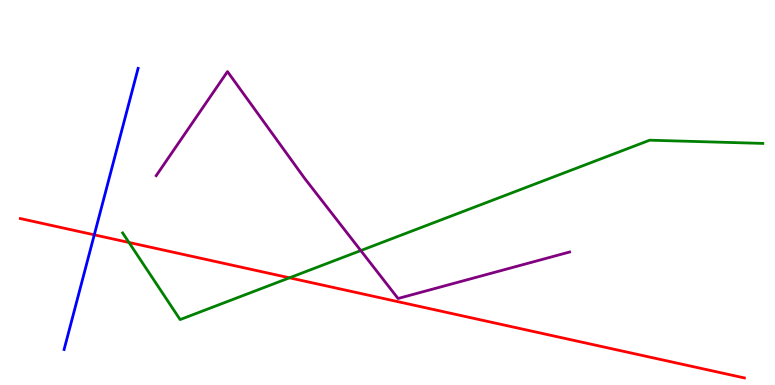[{'lines': ['blue', 'red'], 'intersections': [{'x': 1.22, 'y': 3.9}]}, {'lines': ['green', 'red'], 'intersections': [{'x': 1.66, 'y': 3.7}, {'x': 3.74, 'y': 2.78}]}, {'lines': ['purple', 'red'], 'intersections': []}, {'lines': ['blue', 'green'], 'intersections': []}, {'lines': ['blue', 'purple'], 'intersections': []}, {'lines': ['green', 'purple'], 'intersections': [{'x': 4.66, 'y': 3.49}]}]